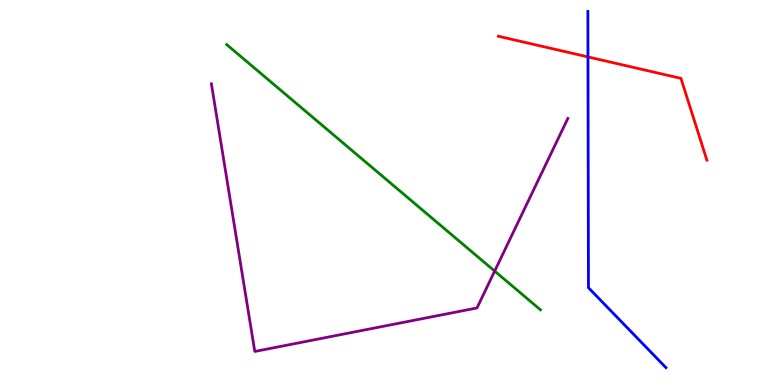[{'lines': ['blue', 'red'], 'intersections': [{'x': 7.59, 'y': 8.52}]}, {'lines': ['green', 'red'], 'intersections': []}, {'lines': ['purple', 'red'], 'intersections': []}, {'lines': ['blue', 'green'], 'intersections': []}, {'lines': ['blue', 'purple'], 'intersections': []}, {'lines': ['green', 'purple'], 'intersections': [{'x': 6.38, 'y': 2.96}]}]